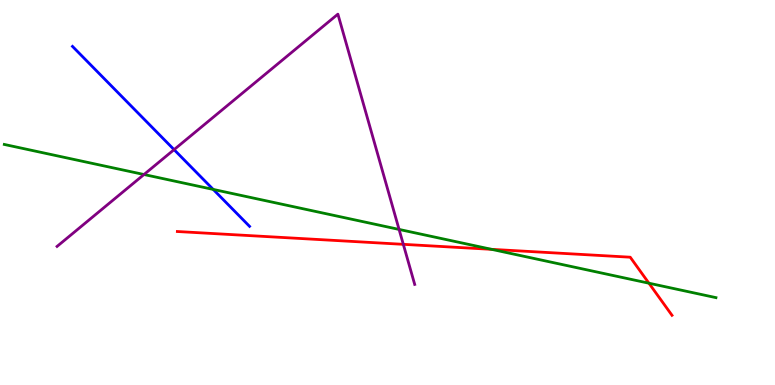[{'lines': ['blue', 'red'], 'intersections': []}, {'lines': ['green', 'red'], 'intersections': [{'x': 6.34, 'y': 3.52}, {'x': 8.37, 'y': 2.64}]}, {'lines': ['purple', 'red'], 'intersections': [{'x': 5.2, 'y': 3.65}]}, {'lines': ['blue', 'green'], 'intersections': [{'x': 2.75, 'y': 5.08}]}, {'lines': ['blue', 'purple'], 'intersections': [{'x': 2.25, 'y': 6.11}]}, {'lines': ['green', 'purple'], 'intersections': [{'x': 1.86, 'y': 5.47}, {'x': 5.15, 'y': 4.04}]}]